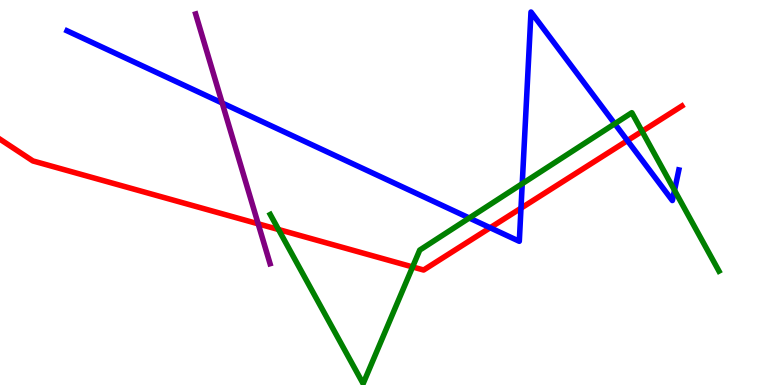[{'lines': ['blue', 'red'], 'intersections': [{'x': 6.32, 'y': 4.08}, {'x': 6.72, 'y': 4.59}, {'x': 8.1, 'y': 6.35}]}, {'lines': ['green', 'red'], 'intersections': [{'x': 3.59, 'y': 4.04}, {'x': 5.32, 'y': 3.07}, {'x': 8.28, 'y': 6.59}]}, {'lines': ['purple', 'red'], 'intersections': [{'x': 3.33, 'y': 4.19}]}, {'lines': ['blue', 'green'], 'intersections': [{'x': 6.05, 'y': 4.34}, {'x': 6.74, 'y': 5.23}, {'x': 7.93, 'y': 6.79}, {'x': 8.7, 'y': 5.06}]}, {'lines': ['blue', 'purple'], 'intersections': [{'x': 2.87, 'y': 7.32}]}, {'lines': ['green', 'purple'], 'intersections': []}]